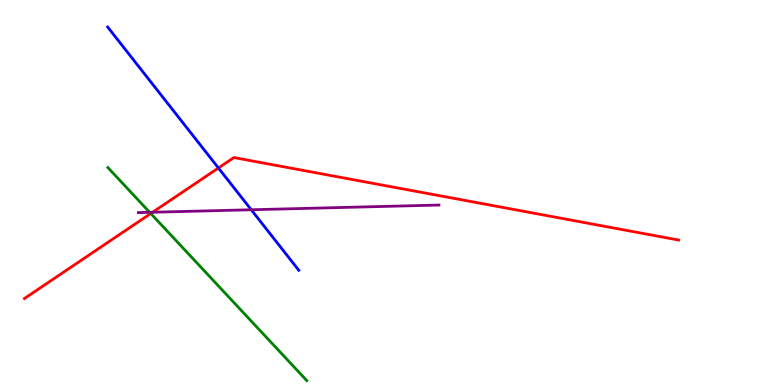[{'lines': ['blue', 'red'], 'intersections': [{'x': 2.82, 'y': 5.64}]}, {'lines': ['green', 'red'], 'intersections': [{'x': 1.95, 'y': 4.45}]}, {'lines': ['purple', 'red'], 'intersections': [{'x': 1.97, 'y': 4.49}]}, {'lines': ['blue', 'green'], 'intersections': []}, {'lines': ['blue', 'purple'], 'intersections': [{'x': 3.24, 'y': 4.55}]}, {'lines': ['green', 'purple'], 'intersections': [{'x': 1.93, 'y': 4.49}]}]